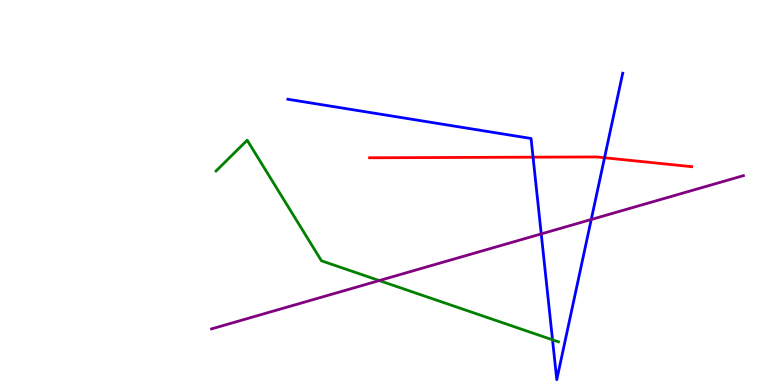[{'lines': ['blue', 'red'], 'intersections': [{'x': 6.88, 'y': 5.92}, {'x': 7.8, 'y': 5.9}]}, {'lines': ['green', 'red'], 'intersections': []}, {'lines': ['purple', 'red'], 'intersections': []}, {'lines': ['blue', 'green'], 'intersections': [{'x': 7.13, 'y': 1.17}]}, {'lines': ['blue', 'purple'], 'intersections': [{'x': 6.98, 'y': 3.92}, {'x': 7.63, 'y': 4.3}]}, {'lines': ['green', 'purple'], 'intersections': [{'x': 4.89, 'y': 2.71}]}]